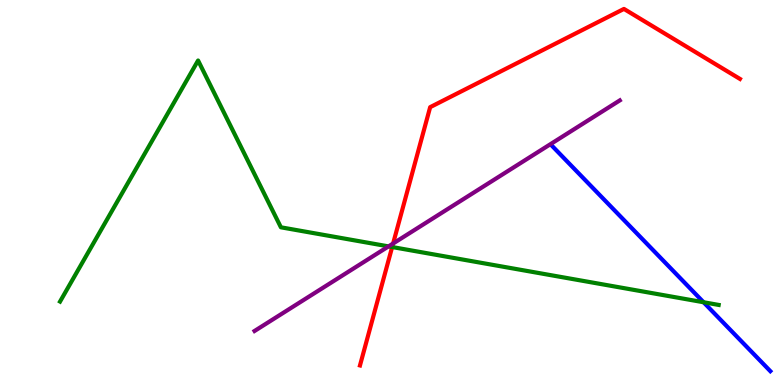[{'lines': ['blue', 'red'], 'intersections': []}, {'lines': ['green', 'red'], 'intersections': [{'x': 5.06, 'y': 3.58}]}, {'lines': ['purple', 'red'], 'intersections': [{'x': 5.07, 'y': 3.68}]}, {'lines': ['blue', 'green'], 'intersections': [{'x': 9.08, 'y': 2.15}]}, {'lines': ['blue', 'purple'], 'intersections': []}, {'lines': ['green', 'purple'], 'intersections': [{'x': 5.01, 'y': 3.6}]}]